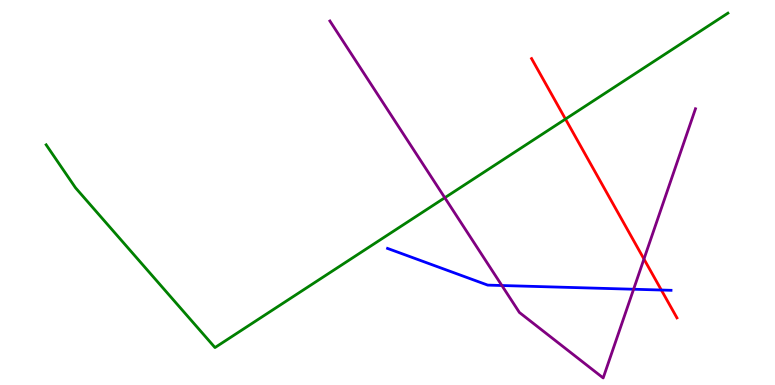[{'lines': ['blue', 'red'], 'intersections': [{'x': 8.53, 'y': 2.47}]}, {'lines': ['green', 'red'], 'intersections': [{'x': 7.3, 'y': 6.91}]}, {'lines': ['purple', 'red'], 'intersections': [{'x': 8.31, 'y': 3.27}]}, {'lines': ['blue', 'green'], 'intersections': []}, {'lines': ['blue', 'purple'], 'intersections': [{'x': 6.48, 'y': 2.58}, {'x': 8.18, 'y': 2.49}]}, {'lines': ['green', 'purple'], 'intersections': [{'x': 5.74, 'y': 4.86}]}]